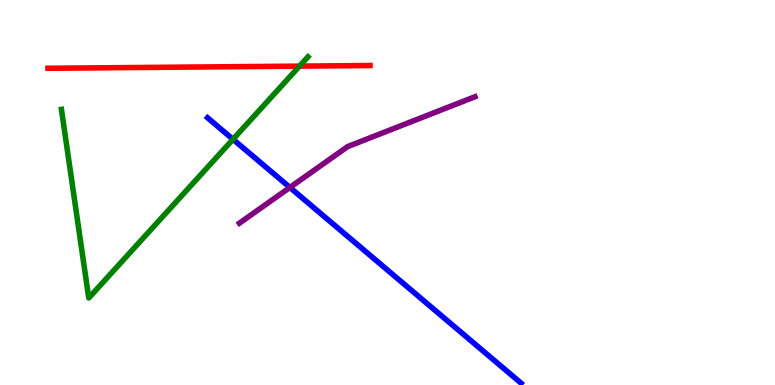[{'lines': ['blue', 'red'], 'intersections': []}, {'lines': ['green', 'red'], 'intersections': [{'x': 3.86, 'y': 8.28}]}, {'lines': ['purple', 'red'], 'intersections': []}, {'lines': ['blue', 'green'], 'intersections': [{'x': 3.01, 'y': 6.38}]}, {'lines': ['blue', 'purple'], 'intersections': [{'x': 3.74, 'y': 5.13}]}, {'lines': ['green', 'purple'], 'intersections': []}]